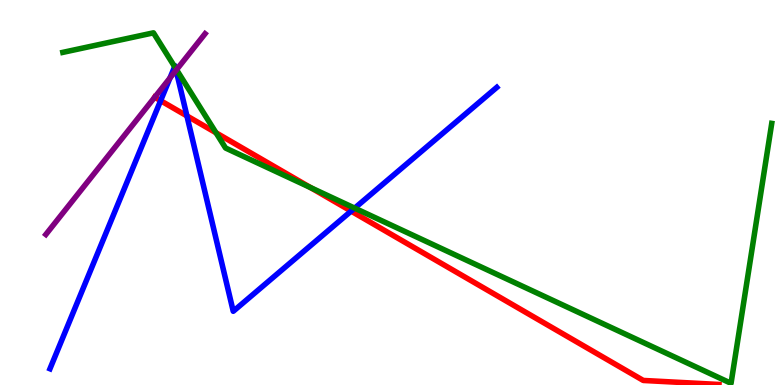[{'lines': ['blue', 'red'], 'intersections': [{'x': 2.07, 'y': 7.39}, {'x': 2.41, 'y': 6.99}, {'x': 4.53, 'y': 4.52}]}, {'lines': ['green', 'red'], 'intersections': [{'x': 2.79, 'y': 6.55}, {'x': 4.01, 'y': 5.13}]}, {'lines': ['purple', 'red'], 'intersections': [{'x': 2.0, 'y': 7.47}]}, {'lines': ['blue', 'green'], 'intersections': [{'x': 2.25, 'y': 8.27}, {'x': 2.27, 'y': 8.23}, {'x': 4.58, 'y': 4.59}]}, {'lines': ['blue', 'purple'], 'intersections': [{'x': 2.19, 'y': 7.98}, {'x': 2.27, 'y': 8.18}]}, {'lines': ['green', 'purple'], 'intersections': [{'x': 2.28, 'y': 8.19}]}]